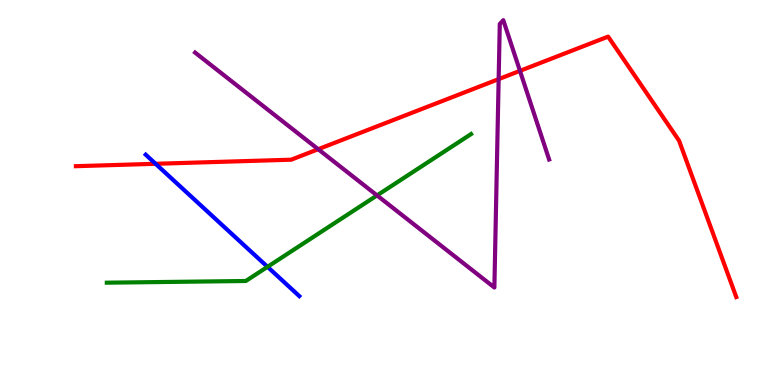[{'lines': ['blue', 'red'], 'intersections': [{'x': 2.01, 'y': 5.75}]}, {'lines': ['green', 'red'], 'intersections': []}, {'lines': ['purple', 'red'], 'intersections': [{'x': 4.11, 'y': 6.12}, {'x': 6.43, 'y': 7.94}, {'x': 6.71, 'y': 8.16}]}, {'lines': ['blue', 'green'], 'intersections': [{'x': 3.45, 'y': 3.07}]}, {'lines': ['blue', 'purple'], 'intersections': []}, {'lines': ['green', 'purple'], 'intersections': [{'x': 4.86, 'y': 4.92}]}]